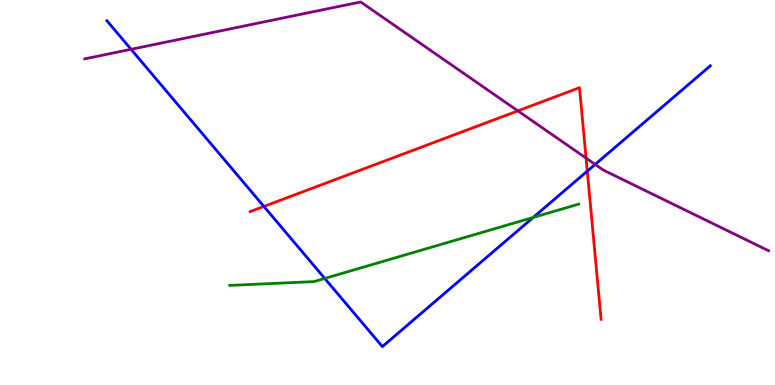[{'lines': ['blue', 'red'], 'intersections': [{'x': 3.41, 'y': 4.64}, {'x': 7.58, 'y': 5.55}]}, {'lines': ['green', 'red'], 'intersections': []}, {'lines': ['purple', 'red'], 'intersections': [{'x': 6.68, 'y': 7.12}, {'x': 7.56, 'y': 5.89}]}, {'lines': ['blue', 'green'], 'intersections': [{'x': 4.19, 'y': 2.77}, {'x': 6.88, 'y': 4.35}]}, {'lines': ['blue', 'purple'], 'intersections': [{'x': 1.69, 'y': 8.72}, {'x': 7.68, 'y': 5.73}]}, {'lines': ['green', 'purple'], 'intersections': []}]